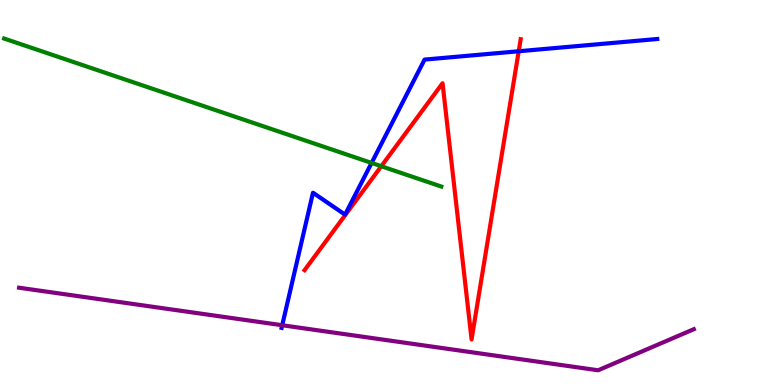[{'lines': ['blue', 'red'], 'intersections': [{'x': 6.69, 'y': 8.67}]}, {'lines': ['green', 'red'], 'intersections': [{'x': 4.92, 'y': 5.68}]}, {'lines': ['purple', 'red'], 'intersections': []}, {'lines': ['blue', 'green'], 'intersections': [{'x': 4.79, 'y': 5.77}]}, {'lines': ['blue', 'purple'], 'intersections': [{'x': 3.64, 'y': 1.55}]}, {'lines': ['green', 'purple'], 'intersections': []}]